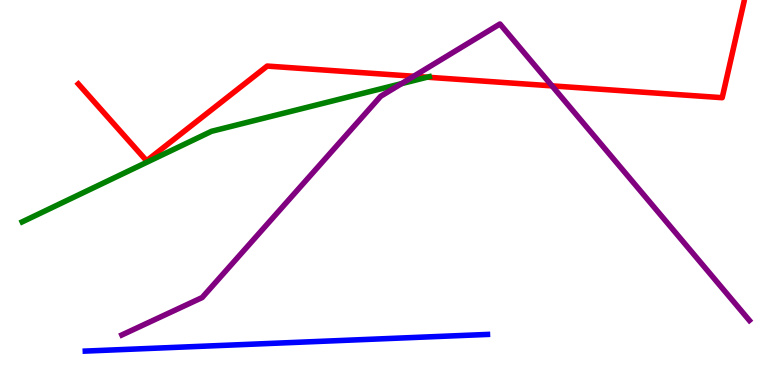[{'lines': ['blue', 'red'], 'intersections': []}, {'lines': ['green', 'red'], 'intersections': [{'x': 5.51, 'y': 7.99}]}, {'lines': ['purple', 'red'], 'intersections': [{'x': 5.34, 'y': 8.02}, {'x': 7.12, 'y': 7.77}]}, {'lines': ['blue', 'green'], 'intersections': []}, {'lines': ['blue', 'purple'], 'intersections': []}, {'lines': ['green', 'purple'], 'intersections': [{'x': 5.18, 'y': 7.83}]}]